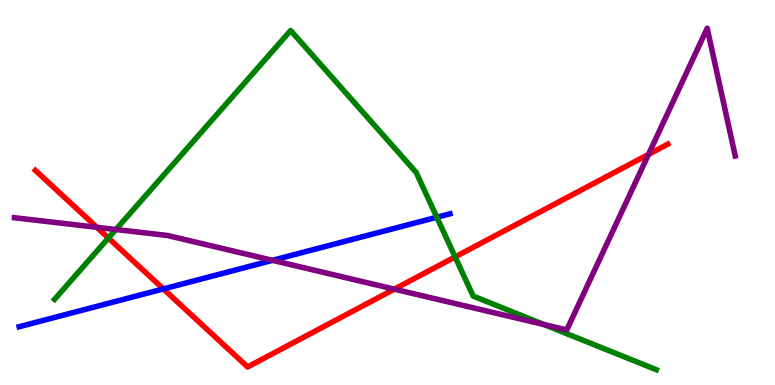[{'lines': ['blue', 'red'], 'intersections': [{'x': 2.11, 'y': 2.5}]}, {'lines': ['green', 'red'], 'intersections': [{'x': 1.4, 'y': 3.82}, {'x': 5.87, 'y': 3.33}]}, {'lines': ['purple', 'red'], 'intersections': [{'x': 1.25, 'y': 4.1}, {'x': 5.09, 'y': 2.49}, {'x': 8.37, 'y': 5.99}]}, {'lines': ['blue', 'green'], 'intersections': [{'x': 5.64, 'y': 4.36}]}, {'lines': ['blue', 'purple'], 'intersections': [{'x': 3.52, 'y': 3.24}]}, {'lines': ['green', 'purple'], 'intersections': [{'x': 1.5, 'y': 4.04}, {'x': 7.02, 'y': 1.57}]}]